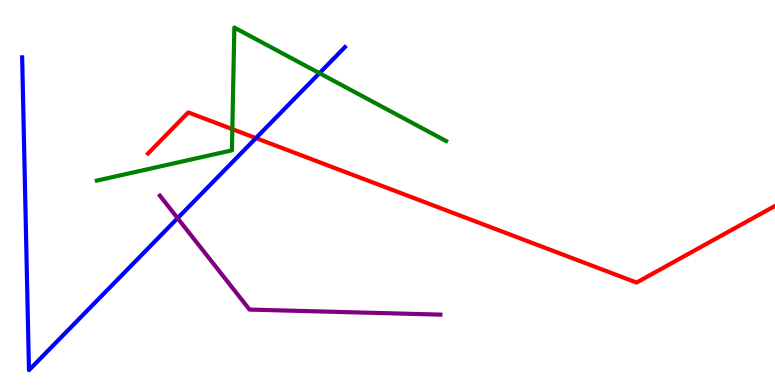[{'lines': ['blue', 'red'], 'intersections': [{'x': 3.3, 'y': 6.41}]}, {'lines': ['green', 'red'], 'intersections': [{'x': 3.0, 'y': 6.65}]}, {'lines': ['purple', 'red'], 'intersections': []}, {'lines': ['blue', 'green'], 'intersections': [{'x': 4.12, 'y': 8.1}]}, {'lines': ['blue', 'purple'], 'intersections': [{'x': 2.29, 'y': 4.33}]}, {'lines': ['green', 'purple'], 'intersections': []}]